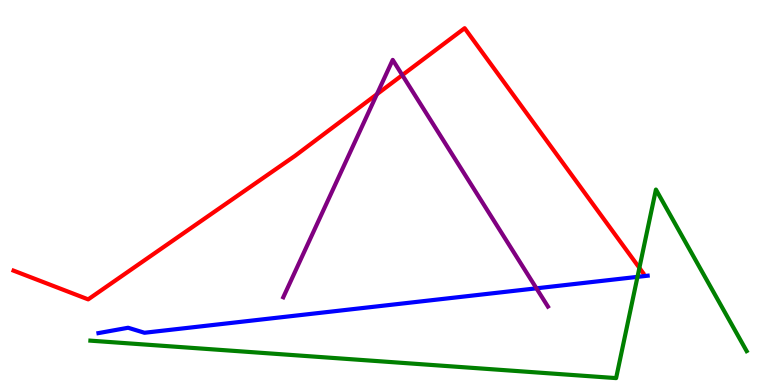[{'lines': ['blue', 'red'], 'intersections': []}, {'lines': ['green', 'red'], 'intersections': [{'x': 8.25, 'y': 3.04}]}, {'lines': ['purple', 'red'], 'intersections': [{'x': 4.86, 'y': 7.55}, {'x': 5.19, 'y': 8.05}]}, {'lines': ['blue', 'green'], 'intersections': [{'x': 8.23, 'y': 2.81}]}, {'lines': ['blue', 'purple'], 'intersections': [{'x': 6.92, 'y': 2.51}]}, {'lines': ['green', 'purple'], 'intersections': []}]